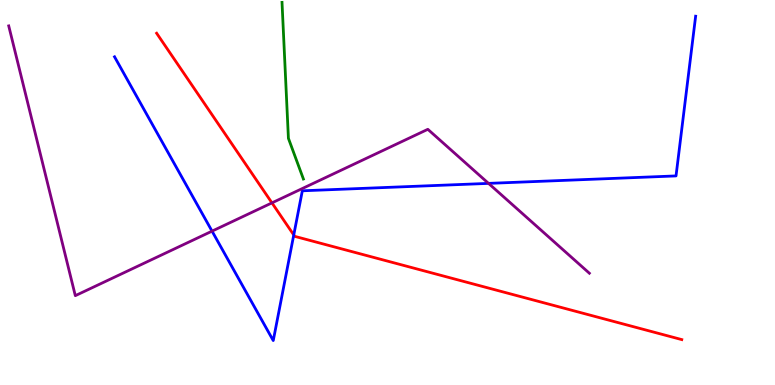[{'lines': ['blue', 'red'], 'intersections': [{'x': 3.79, 'y': 3.9}]}, {'lines': ['green', 'red'], 'intersections': []}, {'lines': ['purple', 'red'], 'intersections': [{'x': 3.51, 'y': 4.73}]}, {'lines': ['blue', 'green'], 'intersections': []}, {'lines': ['blue', 'purple'], 'intersections': [{'x': 2.74, 'y': 4.0}, {'x': 6.3, 'y': 5.24}]}, {'lines': ['green', 'purple'], 'intersections': []}]